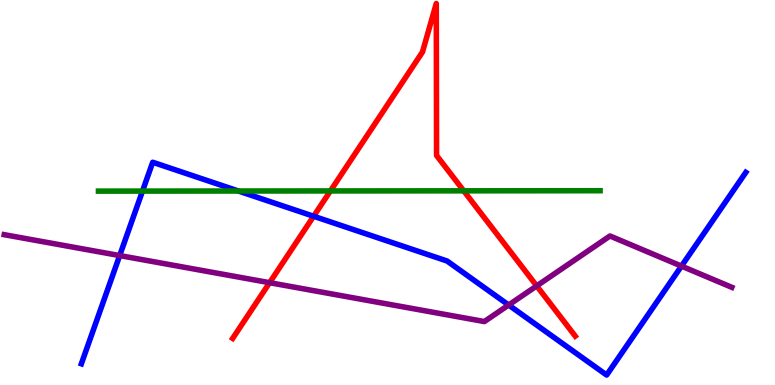[{'lines': ['blue', 'red'], 'intersections': [{'x': 4.05, 'y': 4.38}]}, {'lines': ['green', 'red'], 'intersections': [{'x': 4.26, 'y': 5.04}, {'x': 5.98, 'y': 5.04}]}, {'lines': ['purple', 'red'], 'intersections': [{'x': 3.48, 'y': 2.66}, {'x': 6.93, 'y': 2.57}]}, {'lines': ['blue', 'green'], 'intersections': [{'x': 1.84, 'y': 5.04}, {'x': 3.08, 'y': 5.04}]}, {'lines': ['blue', 'purple'], 'intersections': [{'x': 1.54, 'y': 3.36}, {'x': 6.56, 'y': 2.08}, {'x': 8.79, 'y': 3.09}]}, {'lines': ['green', 'purple'], 'intersections': []}]